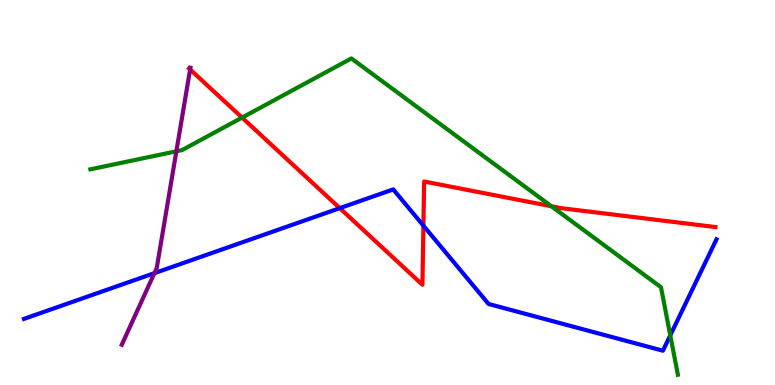[{'lines': ['blue', 'red'], 'intersections': [{'x': 4.38, 'y': 4.59}, {'x': 5.46, 'y': 4.14}]}, {'lines': ['green', 'red'], 'intersections': [{'x': 3.12, 'y': 6.95}, {'x': 7.12, 'y': 4.64}]}, {'lines': ['purple', 'red'], 'intersections': [{'x': 2.45, 'y': 8.2}]}, {'lines': ['blue', 'green'], 'intersections': [{'x': 8.65, 'y': 1.29}]}, {'lines': ['blue', 'purple'], 'intersections': [{'x': 1.99, 'y': 2.91}]}, {'lines': ['green', 'purple'], 'intersections': [{'x': 2.28, 'y': 6.07}]}]